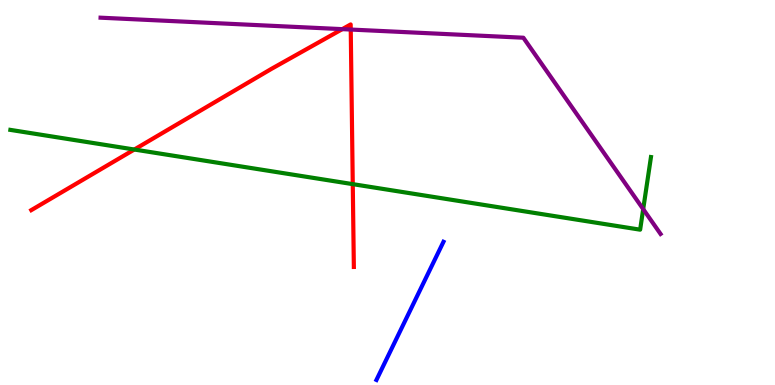[{'lines': ['blue', 'red'], 'intersections': []}, {'lines': ['green', 'red'], 'intersections': [{'x': 1.73, 'y': 6.12}, {'x': 4.55, 'y': 5.22}]}, {'lines': ['purple', 'red'], 'intersections': [{'x': 4.42, 'y': 9.24}, {'x': 4.53, 'y': 9.23}]}, {'lines': ['blue', 'green'], 'intersections': []}, {'lines': ['blue', 'purple'], 'intersections': []}, {'lines': ['green', 'purple'], 'intersections': [{'x': 8.3, 'y': 4.57}]}]